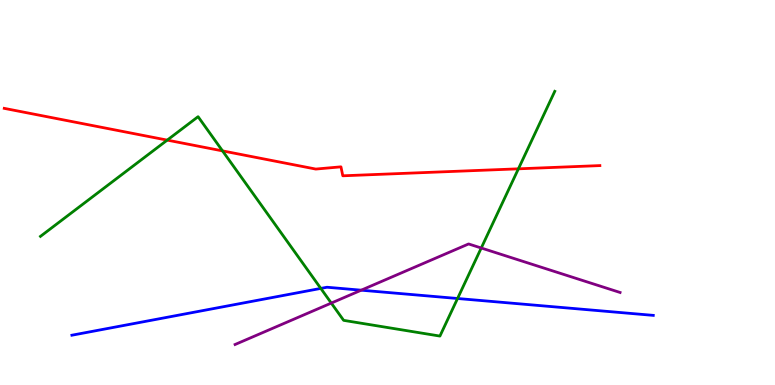[{'lines': ['blue', 'red'], 'intersections': []}, {'lines': ['green', 'red'], 'intersections': [{'x': 2.16, 'y': 6.36}, {'x': 2.87, 'y': 6.08}, {'x': 6.69, 'y': 5.61}]}, {'lines': ['purple', 'red'], 'intersections': []}, {'lines': ['blue', 'green'], 'intersections': [{'x': 4.14, 'y': 2.51}, {'x': 5.9, 'y': 2.25}]}, {'lines': ['blue', 'purple'], 'intersections': [{'x': 4.66, 'y': 2.46}]}, {'lines': ['green', 'purple'], 'intersections': [{'x': 4.27, 'y': 2.13}, {'x': 6.21, 'y': 3.56}]}]